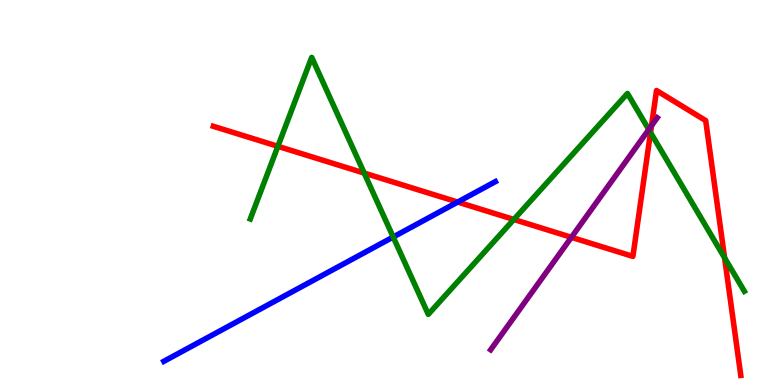[{'lines': ['blue', 'red'], 'intersections': [{'x': 5.91, 'y': 4.75}]}, {'lines': ['green', 'red'], 'intersections': [{'x': 3.59, 'y': 6.2}, {'x': 4.7, 'y': 5.5}, {'x': 6.63, 'y': 4.3}, {'x': 8.39, 'y': 6.56}, {'x': 9.35, 'y': 3.3}]}, {'lines': ['purple', 'red'], 'intersections': [{'x': 7.37, 'y': 3.84}, {'x': 8.41, 'y': 6.73}]}, {'lines': ['blue', 'green'], 'intersections': [{'x': 5.07, 'y': 3.84}]}, {'lines': ['blue', 'purple'], 'intersections': []}, {'lines': ['green', 'purple'], 'intersections': [{'x': 8.37, 'y': 6.64}]}]